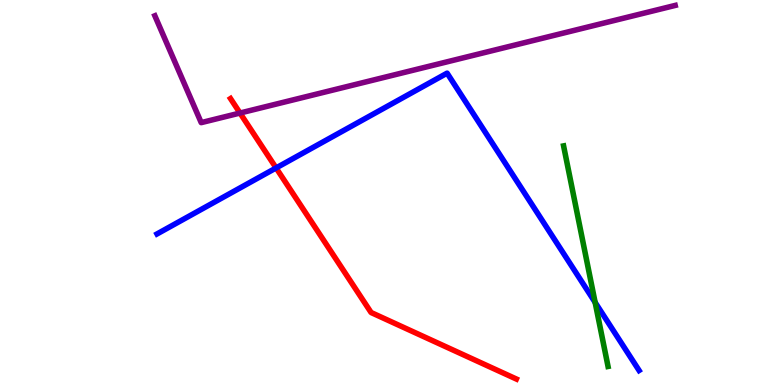[{'lines': ['blue', 'red'], 'intersections': [{'x': 3.56, 'y': 5.64}]}, {'lines': ['green', 'red'], 'intersections': []}, {'lines': ['purple', 'red'], 'intersections': [{'x': 3.1, 'y': 7.06}]}, {'lines': ['blue', 'green'], 'intersections': [{'x': 7.68, 'y': 2.15}]}, {'lines': ['blue', 'purple'], 'intersections': []}, {'lines': ['green', 'purple'], 'intersections': []}]